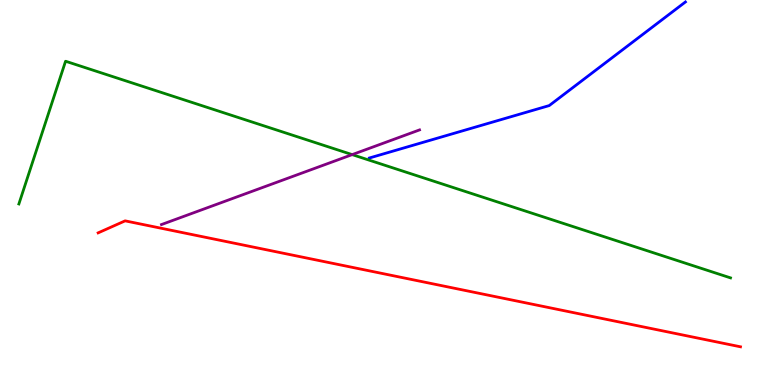[{'lines': ['blue', 'red'], 'intersections': []}, {'lines': ['green', 'red'], 'intersections': []}, {'lines': ['purple', 'red'], 'intersections': []}, {'lines': ['blue', 'green'], 'intersections': []}, {'lines': ['blue', 'purple'], 'intersections': []}, {'lines': ['green', 'purple'], 'intersections': [{'x': 4.54, 'y': 5.98}]}]